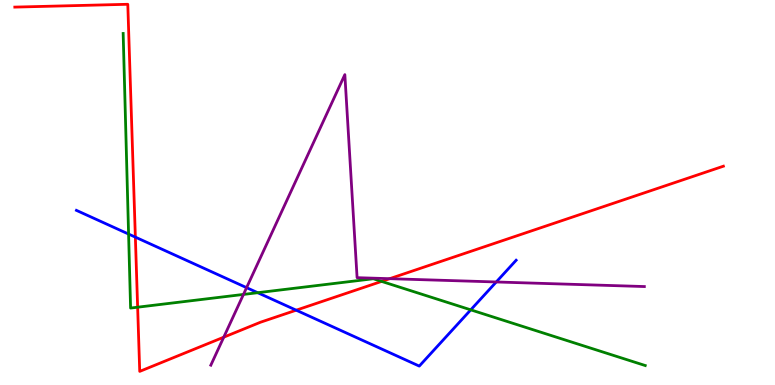[{'lines': ['blue', 'red'], 'intersections': [{'x': 1.75, 'y': 3.84}, {'x': 3.82, 'y': 1.94}]}, {'lines': ['green', 'red'], 'intersections': [{'x': 1.78, 'y': 2.02}, {'x': 4.92, 'y': 2.69}]}, {'lines': ['purple', 'red'], 'intersections': [{'x': 2.89, 'y': 1.24}, {'x': 5.03, 'y': 2.76}]}, {'lines': ['blue', 'green'], 'intersections': [{'x': 1.66, 'y': 3.92}, {'x': 3.33, 'y': 2.4}, {'x': 6.07, 'y': 1.95}]}, {'lines': ['blue', 'purple'], 'intersections': [{'x': 3.18, 'y': 2.53}, {'x': 6.4, 'y': 2.68}]}, {'lines': ['green', 'purple'], 'intersections': [{'x': 3.14, 'y': 2.35}]}]